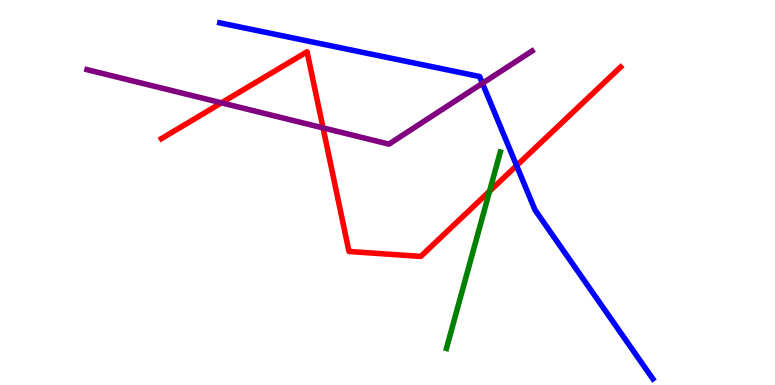[{'lines': ['blue', 'red'], 'intersections': [{'x': 6.67, 'y': 5.7}]}, {'lines': ['green', 'red'], 'intersections': [{'x': 6.32, 'y': 5.03}]}, {'lines': ['purple', 'red'], 'intersections': [{'x': 2.86, 'y': 7.33}, {'x': 4.17, 'y': 6.68}]}, {'lines': ['blue', 'green'], 'intersections': []}, {'lines': ['blue', 'purple'], 'intersections': [{'x': 6.22, 'y': 7.84}]}, {'lines': ['green', 'purple'], 'intersections': []}]